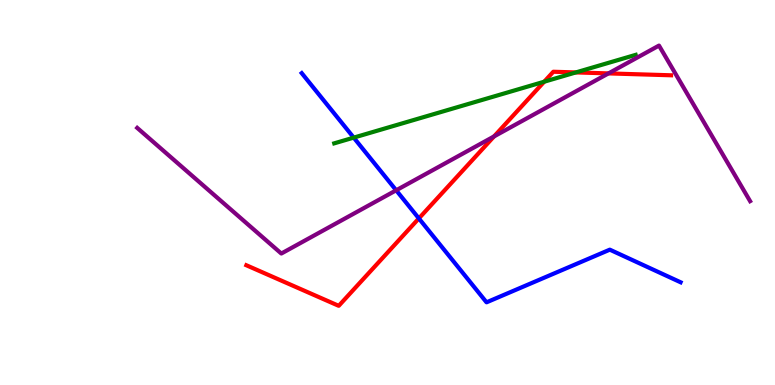[{'lines': ['blue', 'red'], 'intersections': [{'x': 5.4, 'y': 4.33}]}, {'lines': ['green', 'red'], 'intersections': [{'x': 7.02, 'y': 7.88}, {'x': 7.43, 'y': 8.12}]}, {'lines': ['purple', 'red'], 'intersections': [{'x': 6.37, 'y': 6.46}, {'x': 7.85, 'y': 8.09}]}, {'lines': ['blue', 'green'], 'intersections': [{'x': 4.56, 'y': 6.43}]}, {'lines': ['blue', 'purple'], 'intersections': [{'x': 5.11, 'y': 5.06}]}, {'lines': ['green', 'purple'], 'intersections': []}]